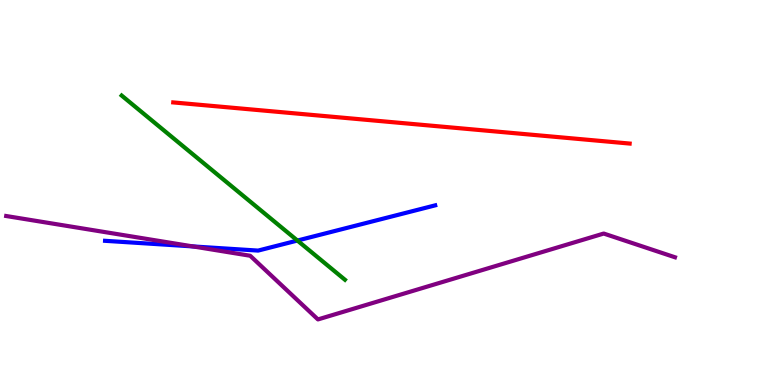[{'lines': ['blue', 'red'], 'intersections': []}, {'lines': ['green', 'red'], 'intersections': []}, {'lines': ['purple', 'red'], 'intersections': []}, {'lines': ['blue', 'green'], 'intersections': [{'x': 3.84, 'y': 3.75}]}, {'lines': ['blue', 'purple'], 'intersections': [{'x': 2.49, 'y': 3.6}]}, {'lines': ['green', 'purple'], 'intersections': []}]